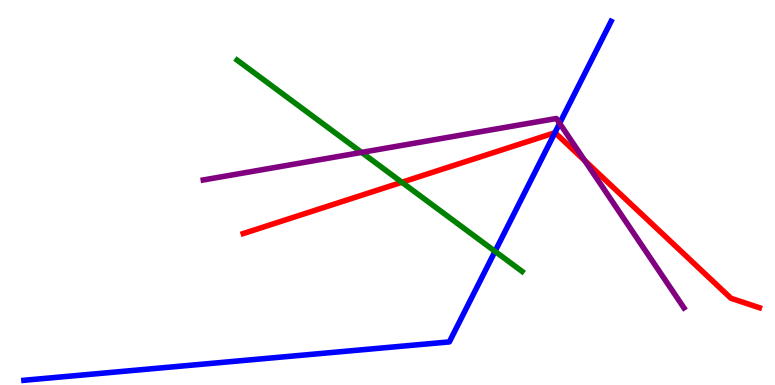[{'lines': ['blue', 'red'], 'intersections': [{'x': 7.16, 'y': 6.55}]}, {'lines': ['green', 'red'], 'intersections': [{'x': 5.19, 'y': 5.27}]}, {'lines': ['purple', 'red'], 'intersections': [{'x': 7.55, 'y': 5.83}]}, {'lines': ['blue', 'green'], 'intersections': [{'x': 6.39, 'y': 3.47}]}, {'lines': ['blue', 'purple'], 'intersections': [{'x': 7.22, 'y': 6.8}]}, {'lines': ['green', 'purple'], 'intersections': [{'x': 4.67, 'y': 6.04}]}]